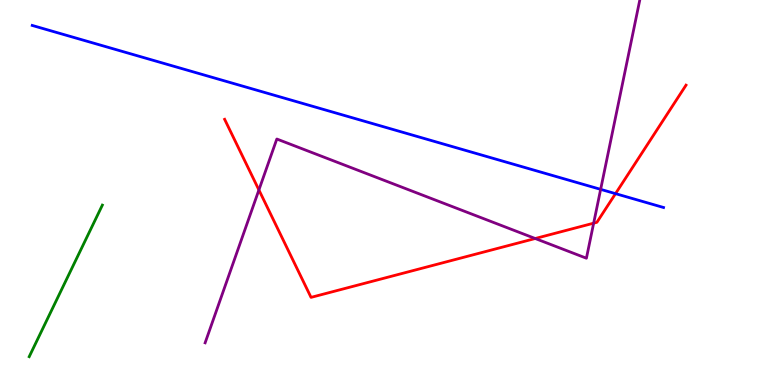[{'lines': ['blue', 'red'], 'intersections': [{'x': 7.94, 'y': 4.97}]}, {'lines': ['green', 'red'], 'intersections': []}, {'lines': ['purple', 'red'], 'intersections': [{'x': 3.34, 'y': 5.07}, {'x': 6.91, 'y': 3.8}, {'x': 7.66, 'y': 4.2}]}, {'lines': ['blue', 'green'], 'intersections': []}, {'lines': ['blue', 'purple'], 'intersections': [{'x': 7.75, 'y': 5.08}]}, {'lines': ['green', 'purple'], 'intersections': []}]